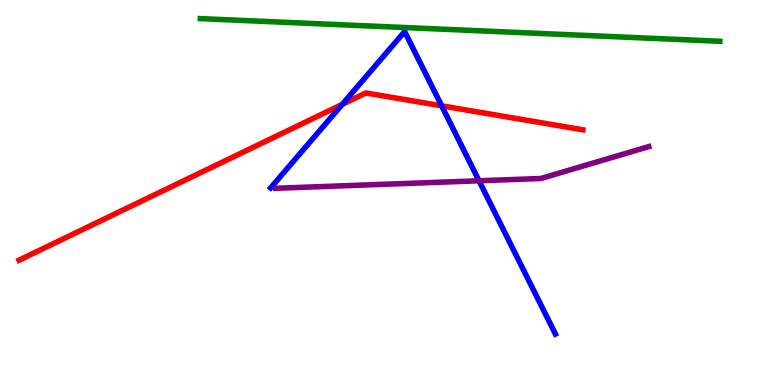[{'lines': ['blue', 'red'], 'intersections': [{'x': 4.42, 'y': 7.29}, {'x': 5.7, 'y': 7.25}]}, {'lines': ['green', 'red'], 'intersections': []}, {'lines': ['purple', 'red'], 'intersections': []}, {'lines': ['blue', 'green'], 'intersections': []}, {'lines': ['blue', 'purple'], 'intersections': [{'x': 6.18, 'y': 5.3}]}, {'lines': ['green', 'purple'], 'intersections': []}]